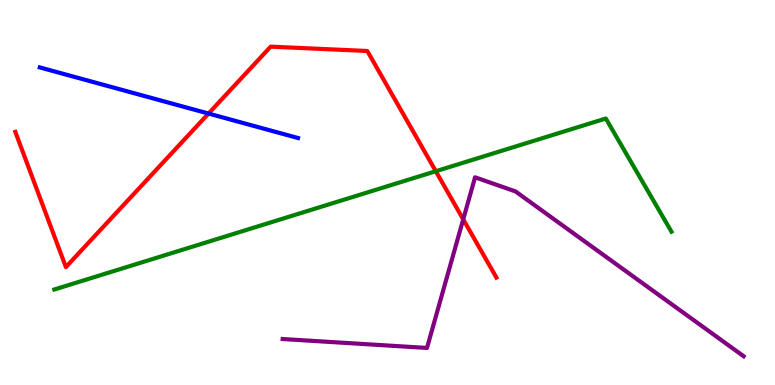[{'lines': ['blue', 'red'], 'intersections': [{'x': 2.69, 'y': 7.05}]}, {'lines': ['green', 'red'], 'intersections': [{'x': 5.62, 'y': 5.55}]}, {'lines': ['purple', 'red'], 'intersections': [{'x': 5.98, 'y': 4.3}]}, {'lines': ['blue', 'green'], 'intersections': []}, {'lines': ['blue', 'purple'], 'intersections': []}, {'lines': ['green', 'purple'], 'intersections': []}]